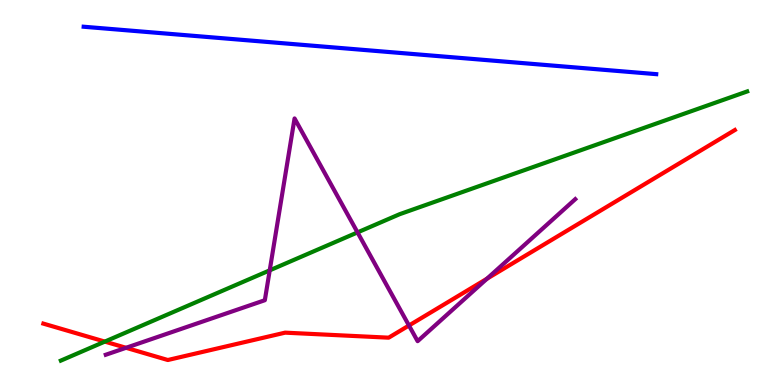[{'lines': ['blue', 'red'], 'intersections': []}, {'lines': ['green', 'red'], 'intersections': [{'x': 1.35, 'y': 1.13}]}, {'lines': ['purple', 'red'], 'intersections': [{'x': 1.63, 'y': 0.966}, {'x': 5.28, 'y': 1.55}, {'x': 6.28, 'y': 2.76}]}, {'lines': ['blue', 'green'], 'intersections': []}, {'lines': ['blue', 'purple'], 'intersections': []}, {'lines': ['green', 'purple'], 'intersections': [{'x': 3.48, 'y': 2.98}, {'x': 4.61, 'y': 3.96}]}]